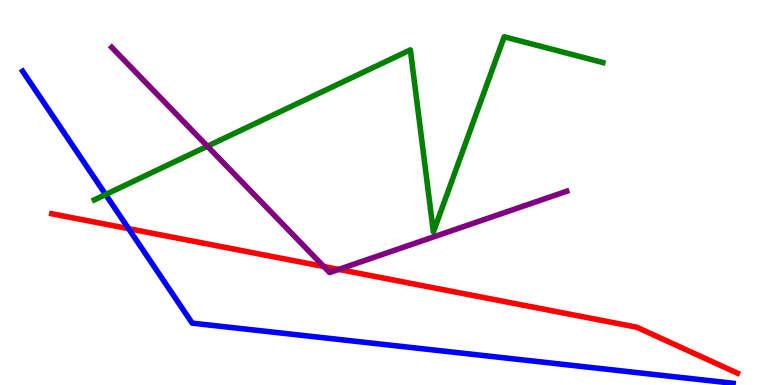[{'lines': ['blue', 'red'], 'intersections': [{'x': 1.66, 'y': 4.06}]}, {'lines': ['green', 'red'], 'intersections': []}, {'lines': ['purple', 'red'], 'intersections': [{'x': 4.18, 'y': 3.08}, {'x': 4.37, 'y': 3.0}]}, {'lines': ['blue', 'green'], 'intersections': [{'x': 1.36, 'y': 4.95}]}, {'lines': ['blue', 'purple'], 'intersections': []}, {'lines': ['green', 'purple'], 'intersections': [{'x': 2.68, 'y': 6.2}]}]